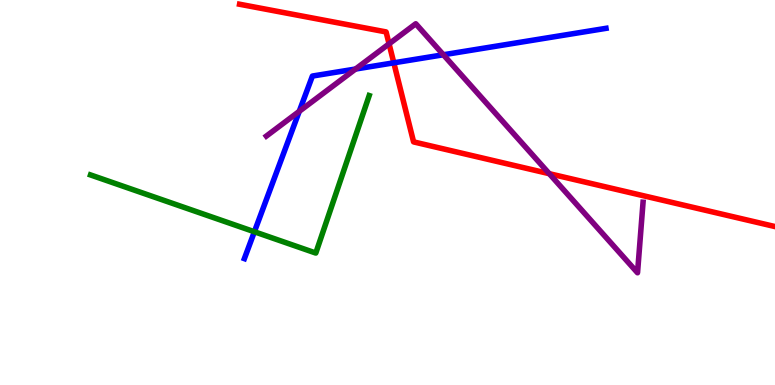[{'lines': ['blue', 'red'], 'intersections': [{'x': 5.08, 'y': 8.37}]}, {'lines': ['green', 'red'], 'intersections': []}, {'lines': ['purple', 'red'], 'intersections': [{'x': 5.02, 'y': 8.86}, {'x': 7.09, 'y': 5.49}]}, {'lines': ['blue', 'green'], 'intersections': [{'x': 3.28, 'y': 3.98}]}, {'lines': ['blue', 'purple'], 'intersections': [{'x': 3.86, 'y': 7.11}, {'x': 4.59, 'y': 8.21}, {'x': 5.72, 'y': 8.58}]}, {'lines': ['green', 'purple'], 'intersections': []}]